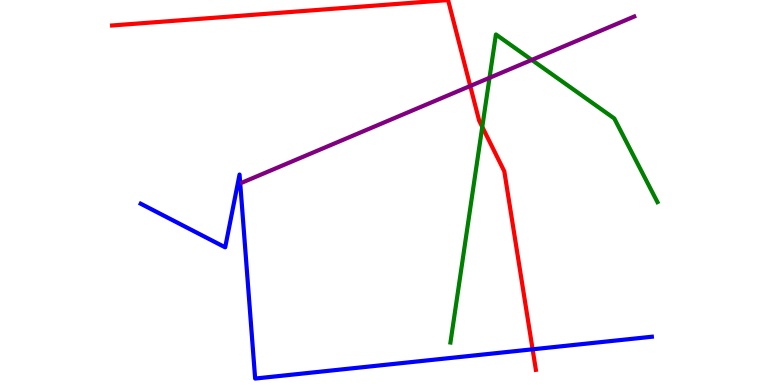[{'lines': ['blue', 'red'], 'intersections': [{'x': 6.87, 'y': 0.927}]}, {'lines': ['green', 'red'], 'intersections': [{'x': 6.22, 'y': 6.7}]}, {'lines': ['purple', 'red'], 'intersections': [{'x': 6.07, 'y': 7.77}]}, {'lines': ['blue', 'green'], 'intersections': []}, {'lines': ['blue', 'purple'], 'intersections': []}, {'lines': ['green', 'purple'], 'intersections': [{'x': 6.32, 'y': 7.98}, {'x': 6.86, 'y': 8.44}]}]